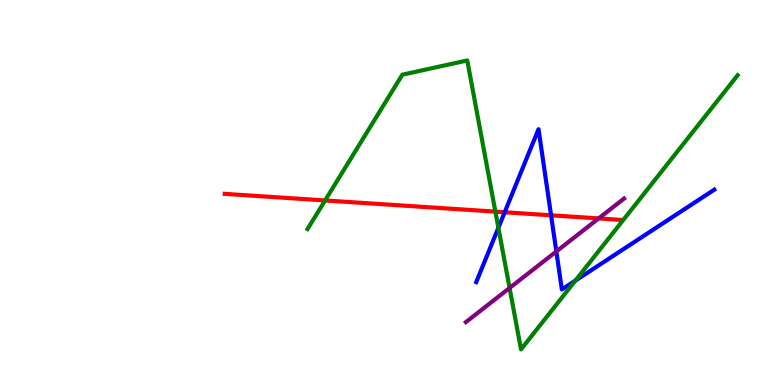[{'lines': ['blue', 'red'], 'intersections': [{'x': 6.51, 'y': 4.49}, {'x': 7.11, 'y': 4.41}]}, {'lines': ['green', 'red'], 'intersections': [{'x': 4.19, 'y': 4.79}, {'x': 6.39, 'y': 4.5}]}, {'lines': ['purple', 'red'], 'intersections': [{'x': 7.72, 'y': 4.33}]}, {'lines': ['blue', 'green'], 'intersections': [{'x': 6.43, 'y': 4.08}, {'x': 7.42, 'y': 2.71}]}, {'lines': ['blue', 'purple'], 'intersections': [{'x': 7.18, 'y': 3.47}]}, {'lines': ['green', 'purple'], 'intersections': [{'x': 6.58, 'y': 2.52}]}]